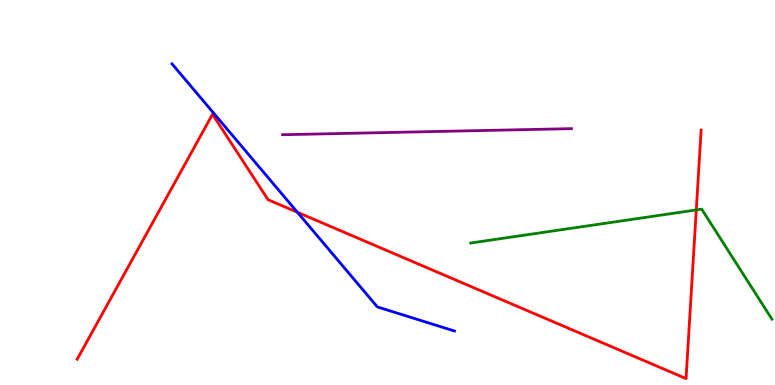[{'lines': ['blue', 'red'], 'intersections': [{'x': 3.84, 'y': 4.49}]}, {'lines': ['green', 'red'], 'intersections': [{'x': 8.98, 'y': 4.55}]}, {'lines': ['purple', 'red'], 'intersections': []}, {'lines': ['blue', 'green'], 'intersections': []}, {'lines': ['blue', 'purple'], 'intersections': []}, {'lines': ['green', 'purple'], 'intersections': []}]